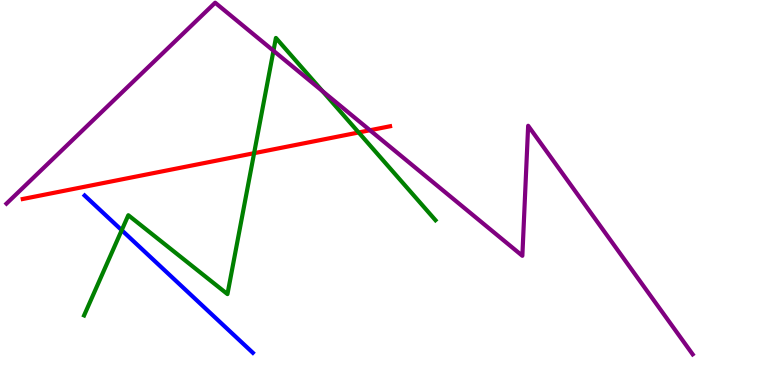[{'lines': ['blue', 'red'], 'intersections': []}, {'lines': ['green', 'red'], 'intersections': [{'x': 3.28, 'y': 6.02}, {'x': 4.63, 'y': 6.56}]}, {'lines': ['purple', 'red'], 'intersections': [{'x': 4.77, 'y': 6.62}]}, {'lines': ['blue', 'green'], 'intersections': [{'x': 1.57, 'y': 4.02}]}, {'lines': ['blue', 'purple'], 'intersections': []}, {'lines': ['green', 'purple'], 'intersections': [{'x': 3.53, 'y': 8.68}, {'x': 4.16, 'y': 7.63}]}]